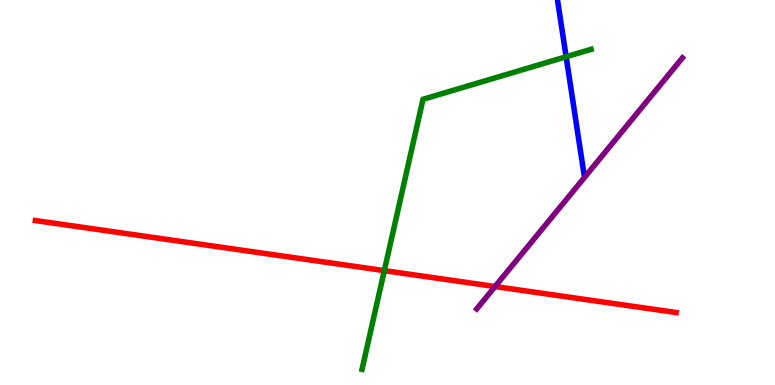[{'lines': ['blue', 'red'], 'intersections': []}, {'lines': ['green', 'red'], 'intersections': [{'x': 4.96, 'y': 2.97}]}, {'lines': ['purple', 'red'], 'intersections': [{'x': 6.39, 'y': 2.56}]}, {'lines': ['blue', 'green'], 'intersections': [{'x': 7.31, 'y': 8.53}]}, {'lines': ['blue', 'purple'], 'intersections': []}, {'lines': ['green', 'purple'], 'intersections': []}]